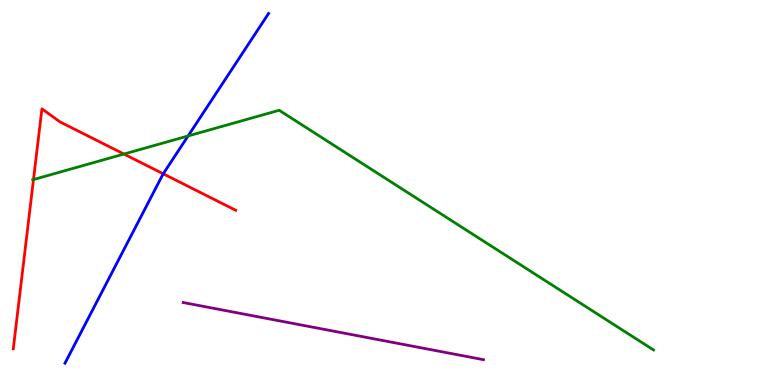[{'lines': ['blue', 'red'], 'intersections': [{'x': 2.11, 'y': 5.49}]}, {'lines': ['green', 'red'], 'intersections': [{'x': 0.432, 'y': 5.34}, {'x': 1.6, 'y': 6.0}]}, {'lines': ['purple', 'red'], 'intersections': []}, {'lines': ['blue', 'green'], 'intersections': [{'x': 2.43, 'y': 6.47}]}, {'lines': ['blue', 'purple'], 'intersections': []}, {'lines': ['green', 'purple'], 'intersections': []}]